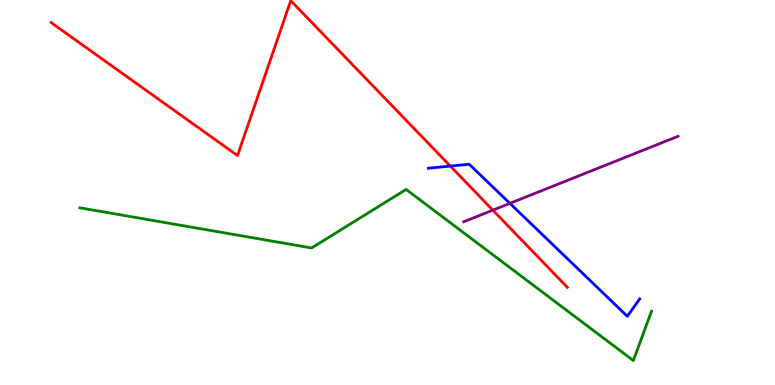[{'lines': ['blue', 'red'], 'intersections': [{'x': 5.81, 'y': 5.69}]}, {'lines': ['green', 'red'], 'intersections': []}, {'lines': ['purple', 'red'], 'intersections': [{'x': 6.36, 'y': 4.54}]}, {'lines': ['blue', 'green'], 'intersections': []}, {'lines': ['blue', 'purple'], 'intersections': [{'x': 6.58, 'y': 4.72}]}, {'lines': ['green', 'purple'], 'intersections': []}]